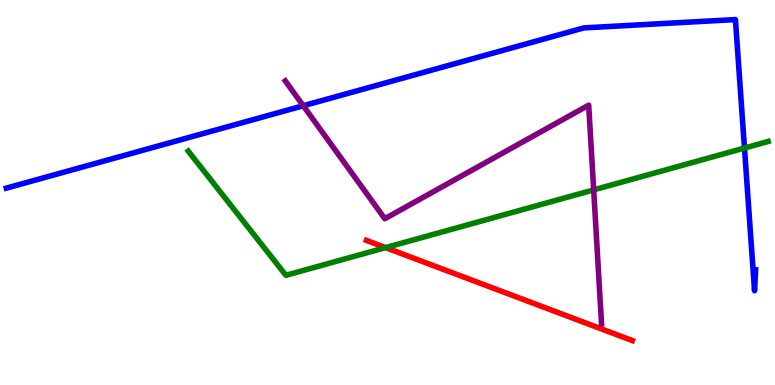[{'lines': ['blue', 'red'], 'intersections': []}, {'lines': ['green', 'red'], 'intersections': [{'x': 4.98, 'y': 3.57}]}, {'lines': ['purple', 'red'], 'intersections': []}, {'lines': ['blue', 'green'], 'intersections': [{'x': 9.61, 'y': 6.15}]}, {'lines': ['blue', 'purple'], 'intersections': [{'x': 3.91, 'y': 7.25}]}, {'lines': ['green', 'purple'], 'intersections': [{'x': 7.66, 'y': 5.07}]}]